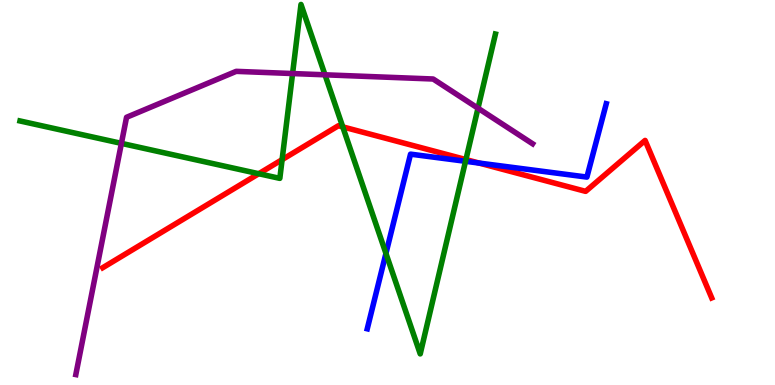[{'lines': ['blue', 'red'], 'intersections': [{'x': 6.18, 'y': 5.76}]}, {'lines': ['green', 'red'], 'intersections': [{'x': 3.34, 'y': 5.49}, {'x': 3.64, 'y': 5.85}, {'x': 4.42, 'y': 6.7}, {'x': 6.01, 'y': 5.86}]}, {'lines': ['purple', 'red'], 'intersections': []}, {'lines': ['blue', 'green'], 'intersections': [{'x': 4.98, 'y': 3.42}, {'x': 6.01, 'y': 5.81}]}, {'lines': ['blue', 'purple'], 'intersections': []}, {'lines': ['green', 'purple'], 'intersections': [{'x': 1.57, 'y': 6.28}, {'x': 3.78, 'y': 8.09}, {'x': 4.19, 'y': 8.06}, {'x': 6.17, 'y': 7.19}]}]